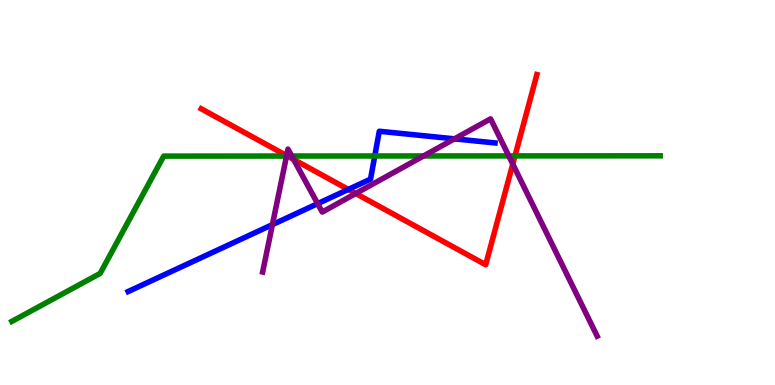[{'lines': ['blue', 'red'], 'intersections': [{'x': 4.49, 'y': 5.08}]}, {'lines': ['green', 'red'], 'intersections': [{'x': 3.71, 'y': 5.95}, {'x': 6.64, 'y': 5.95}]}, {'lines': ['purple', 'red'], 'intersections': [{'x': 3.7, 'y': 5.96}, {'x': 3.79, 'y': 5.86}, {'x': 4.59, 'y': 4.97}, {'x': 6.62, 'y': 5.74}]}, {'lines': ['blue', 'green'], 'intersections': [{'x': 4.84, 'y': 5.95}]}, {'lines': ['blue', 'purple'], 'intersections': [{'x': 3.52, 'y': 4.17}, {'x': 4.1, 'y': 4.71}, {'x': 5.86, 'y': 6.39}]}, {'lines': ['green', 'purple'], 'intersections': [{'x': 3.7, 'y': 5.95}, {'x': 3.76, 'y': 5.95}, {'x': 5.47, 'y': 5.95}, {'x': 6.56, 'y': 5.95}]}]